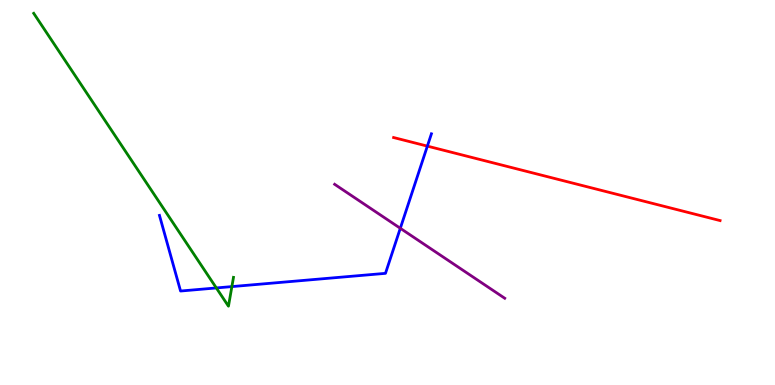[{'lines': ['blue', 'red'], 'intersections': [{'x': 5.51, 'y': 6.2}]}, {'lines': ['green', 'red'], 'intersections': []}, {'lines': ['purple', 'red'], 'intersections': []}, {'lines': ['blue', 'green'], 'intersections': [{'x': 2.79, 'y': 2.52}, {'x': 2.99, 'y': 2.56}]}, {'lines': ['blue', 'purple'], 'intersections': [{'x': 5.17, 'y': 4.07}]}, {'lines': ['green', 'purple'], 'intersections': []}]